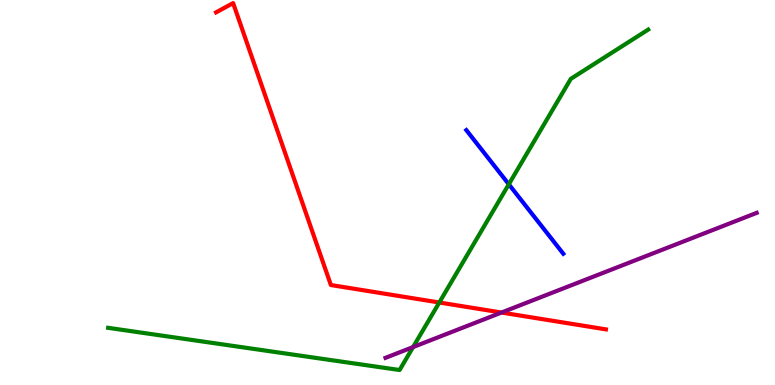[{'lines': ['blue', 'red'], 'intersections': []}, {'lines': ['green', 'red'], 'intersections': [{'x': 5.67, 'y': 2.14}]}, {'lines': ['purple', 'red'], 'intersections': [{'x': 6.47, 'y': 1.88}]}, {'lines': ['blue', 'green'], 'intersections': [{'x': 6.57, 'y': 5.21}]}, {'lines': ['blue', 'purple'], 'intersections': []}, {'lines': ['green', 'purple'], 'intersections': [{'x': 5.33, 'y': 0.985}]}]